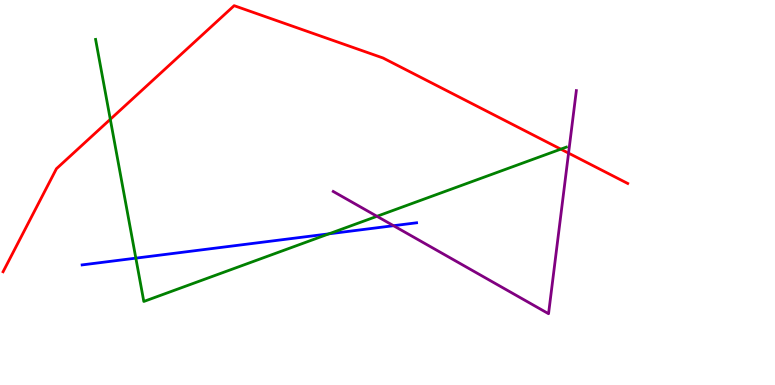[{'lines': ['blue', 'red'], 'intersections': []}, {'lines': ['green', 'red'], 'intersections': [{'x': 1.42, 'y': 6.9}, {'x': 7.24, 'y': 6.13}]}, {'lines': ['purple', 'red'], 'intersections': [{'x': 7.34, 'y': 6.02}]}, {'lines': ['blue', 'green'], 'intersections': [{'x': 1.75, 'y': 3.3}, {'x': 4.24, 'y': 3.93}]}, {'lines': ['blue', 'purple'], 'intersections': [{'x': 5.08, 'y': 4.14}]}, {'lines': ['green', 'purple'], 'intersections': [{'x': 4.86, 'y': 4.38}]}]